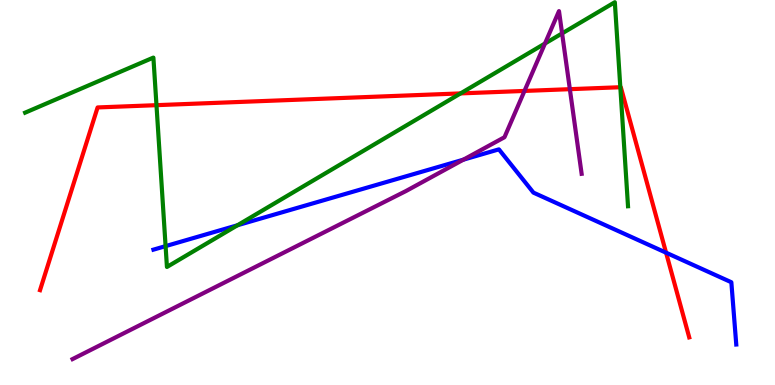[{'lines': ['blue', 'red'], 'intersections': [{'x': 8.59, 'y': 3.44}]}, {'lines': ['green', 'red'], 'intersections': [{'x': 2.02, 'y': 7.27}, {'x': 5.94, 'y': 7.57}, {'x': 8.0, 'y': 7.73}]}, {'lines': ['purple', 'red'], 'intersections': [{'x': 6.77, 'y': 7.64}, {'x': 7.35, 'y': 7.68}]}, {'lines': ['blue', 'green'], 'intersections': [{'x': 2.14, 'y': 3.61}, {'x': 3.06, 'y': 4.15}]}, {'lines': ['blue', 'purple'], 'intersections': [{'x': 5.98, 'y': 5.85}]}, {'lines': ['green', 'purple'], 'intersections': [{'x': 7.03, 'y': 8.87}, {'x': 7.25, 'y': 9.13}]}]